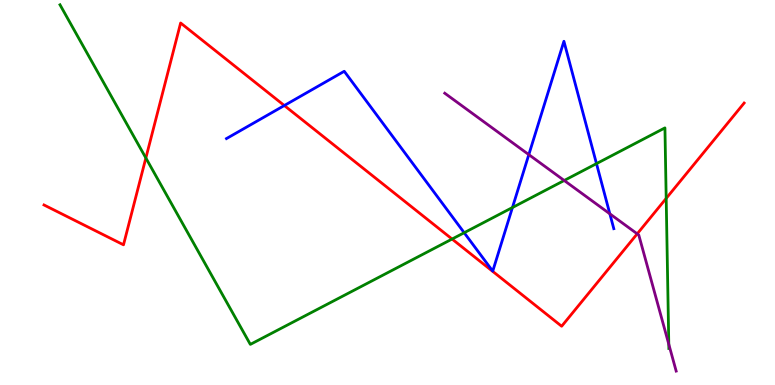[{'lines': ['blue', 'red'], 'intersections': [{'x': 3.67, 'y': 7.26}]}, {'lines': ['green', 'red'], 'intersections': [{'x': 1.88, 'y': 5.9}, {'x': 5.83, 'y': 3.79}, {'x': 8.6, 'y': 4.85}]}, {'lines': ['purple', 'red'], 'intersections': [{'x': 8.22, 'y': 3.93}]}, {'lines': ['blue', 'green'], 'intersections': [{'x': 5.99, 'y': 3.96}, {'x': 6.61, 'y': 4.61}, {'x': 7.7, 'y': 5.75}]}, {'lines': ['blue', 'purple'], 'intersections': [{'x': 6.82, 'y': 5.98}, {'x': 7.87, 'y': 4.45}]}, {'lines': ['green', 'purple'], 'intersections': [{'x': 7.28, 'y': 5.31}, {'x': 8.63, 'y': 1.06}]}]